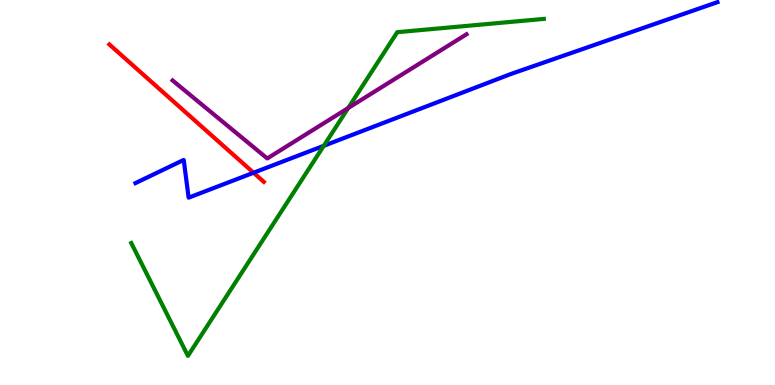[{'lines': ['blue', 'red'], 'intersections': [{'x': 3.27, 'y': 5.51}]}, {'lines': ['green', 'red'], 'intersections': []}, {'lines': ['purple', 'red'], 'intersections': []}, {'lines': ['blue', 'green'], 'intersections': [{'x': 4.18, 'y': 6.21}]}, {'lines': ['blue', 'purple'], 'intersections': []}, {'lines': ['green', 'purple'], 'intersections': [{'x': 4.49, 'y': 7.19}]}]